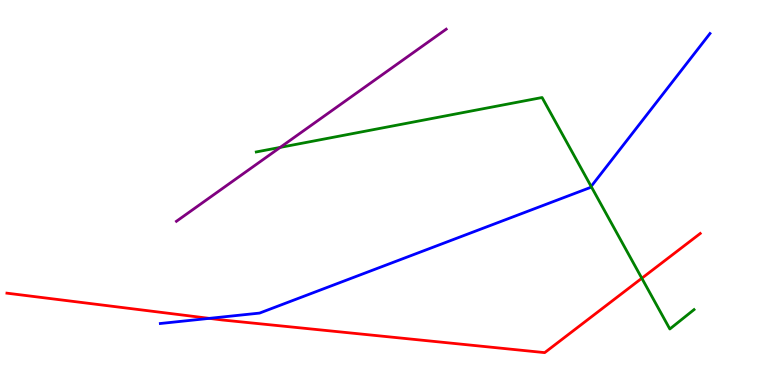[{'lines': ['blue', 'red'], 'intersections': [{'x': 2.7, 'y': 1.73}]}, {'lines': ['green', 'red'], 'intersections': [{'x': 8.28, 'y': 2.77}]}, {'lines': ['purple', 'red'], 'intersections': []}, {'lines': ['blue', 'green'], 'intersections': [{'x': 7.63, 'y': 5.16}]}, {'lines': ['blue', 'purple'], 'intersections': []}, {'lines': ['green', 'purple'], 'intersections': [{'x': 3.62, 'y': 6.17}]}]